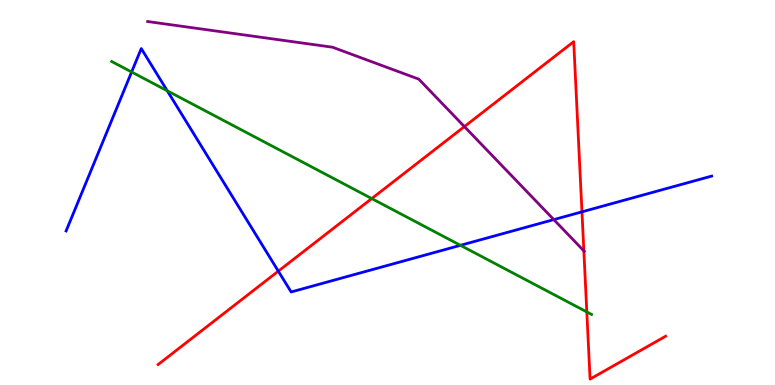[{'lines': ['blue', 'red'], 'intersections': [{'x': 3.59, 'y': 2.96}, {'x': 7.51, 'y': 4.5}]}, {'lines': ['green', 'red'], 'intersections': [{'x': 4.8, 'y': 4.84}, {'x': 7.57, 'y': 1.9}]}, {'lines': ['purple', 'red'], 'intersections': [{'x': 5.99, 'y': 6.71}, {'x': 7.53, 'y': 3.48}]}, {'lines': ['blue', 'green'], 'intersections': [{'x': 1.7, 'y': 8.13}, {'x': 2.16, 'y': 7.64}, {'x': 5.94, 'y': 3.63}]}, {'lines': ['blue', 'purple'], 'intersections': [{'x': 7.15, 'y': 4.3}]}, {'lines': ['green', 'purple'], 'intersections': []}]